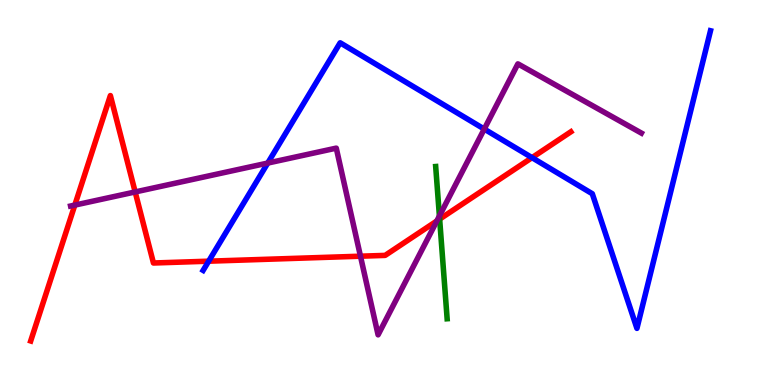[{'lines': ['blue', 'red'], 'intersections': [{'x': 2.69, 'y': 3.22}, {'x': 6.86, 'y': 5.91}]}, {'lines': ['green', 'red'], 'intersections': [{'x': 5.67, 'y': 4.31}]}, {'lines': ['purple', 'red'], 'intersections': [{'x': 0.965, 'y': 4.67}, {'x': 1.74, 'y': 5.01}, {'x': 4.65, 'y': 3.35}, {'x': 5.64, 'y': 4.26}]}, {'lines': ['blue', 'green'], 'intersections': []}, {'lines': ['blue', 'purple'], 'intersections': [{'x': 3.45, 'y': 5.76}, {'x': 6.25, 'y': 6.65}]}, {'lines': ['green', 'purple'], 'intersections': [{'x': 5.67, 'y': 4.39}]}]